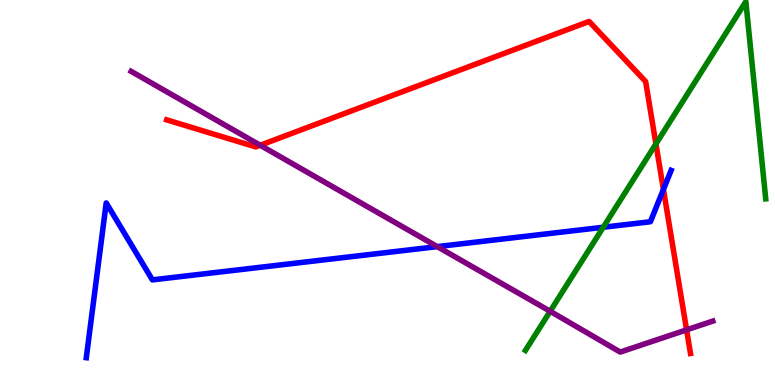[{'lines': ['blue', 'red'], 'intersections': [{'x': 8.56, 'y': 5.08}]}, {'lines': ['green', 'red'], 'intersections': [{'x': 8.46, 'y': 6.26}]}, {'lines': ['purple', 'red'], 'intersections': [{'x': 3.36, 'y': 6.23}, {'x': 8.86, 'y': 1.43}]}, {'lines': ['blue', 'green'], 'intersections': [{'x': 7.78, 'y': 4.1}]}, {'lines': ['blue', 'purple'], 'intersections': [{'x': 5.64, 'y': 3.59}]}, {'lines': ['green', 'purple'], 'intersections': [{'x': 7.1, 'y': 1.92}]}]